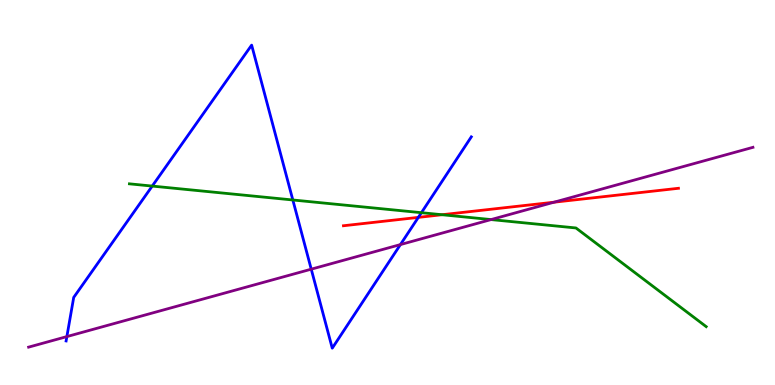[{'lines': ['blue', 'red'], 'intersections': [{'x': 5.4, 'y': 4.35}]}, {'lines': ['green', 'red'], 'intersections': [{'x': 5.7, 'y': 4.42}]}, {'lines': ['purple', 'red'], 'intersections': [{'x': 7.15, 'y': 4.75}]}, {'lines': ['blue', 'green'], 'intersections': [{'x': 1.96, 'y': 5.17}, {'x': 3.78, 'y': 4.81}, {'x': 5.44, 'y': 4.48}]}, {'lines': ['blue', 'purple'], 'intersections': [{'x': 0.863, 'y': 1.26}, {'x': 4.02, 'y': 3.01}, {'x': 5.17, 'y': 3.65}]}, {'lines': ['green', 'purple'], 'intersections': [{'x': 6.34, 'y': 4.3}]}]